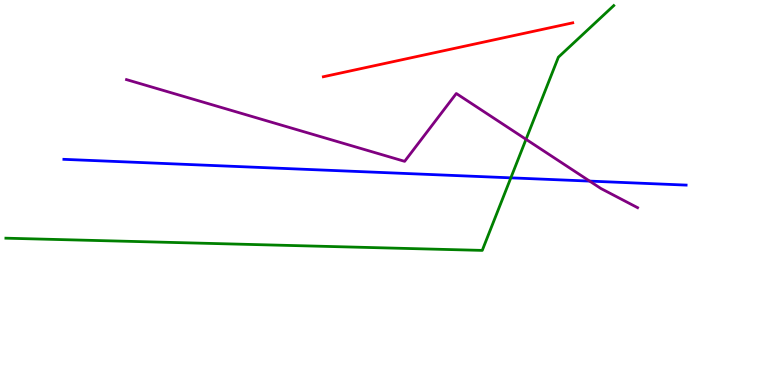[{'lines': ['blue', 'red'], 'intersections': []}, {'lines': ['green', 'red'], 'intersections': []}, {'lines': ['purple', 'red'], 'intersections': []}, {'lines': ['blue', 'green'], 'intersections': [{'x': 6.59, 'y': 5.38}]}, {'lines': ['blue', 'purple'], 'intersections': [{'x': 7.61, 'y': 5.3}]}, {'lines': ['green', 'purple'], 'intersections': [{'x': 6.79, 'y': 6.38}]}]